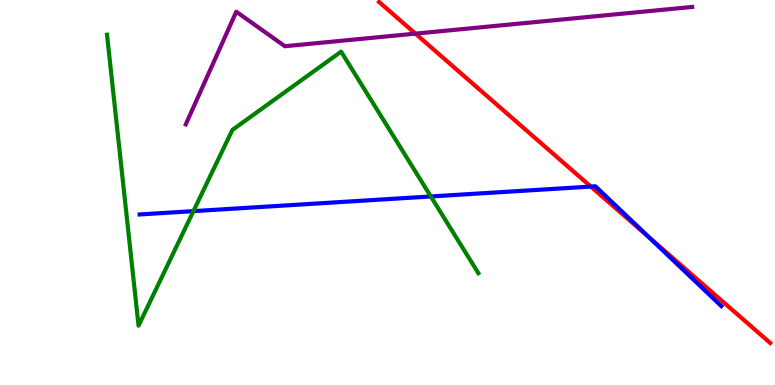[{'lines': ['blue', 'red'], 'intersections': [{'x': 7.62, 'y': 5.15}, {'x': 8.38, 'y': 3.83}]}, {'lines': ['green', 'red'], 'intersections': []}, {'lines': ['purple', 'red'], 'intersections': [{'x': 5.36, 'y': 9.13}]}, {'lines': ['blue', 'green'], 'intersections': [{'x': 2.5, 'y': 4.52}, {'x': 5.56, 'y': 4.9}]}, {'lines': ['blue', 'purple'], 'intersections': []}, {'lines': ['green', 'purple'], 'intersections': []}]